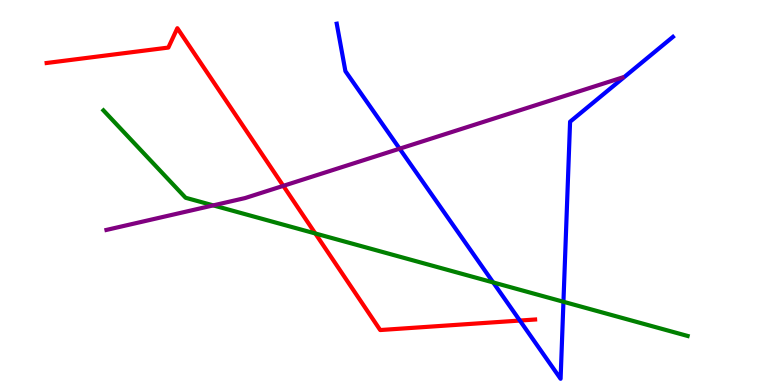[{'lines': ['blue', 'red'], 'intersections': [{'x': 6.71, 'y': 1.67}]}, {'lines': ['green', 'red'], 'intersections': [{'x': 4.07, 'y': 3.94}]}, {'lines': ['purple', 'red'], 'intersections': [{'x': 3.66, 'y': 5.17}]}, {'lines': ['blue', 'green'], 'intersections': [{'x': 6.36, 'y': 2.66}, {'x': 7.27, 'y': 2.16}]}, {'lines': ['blue', 'purple'], 'intersections': [{'x': 5.16, 'y': 6.14}]}, {'lines': ['green', 'purple'], 'intersections': [{'x': 2.75, 'y': 4.67}]}]